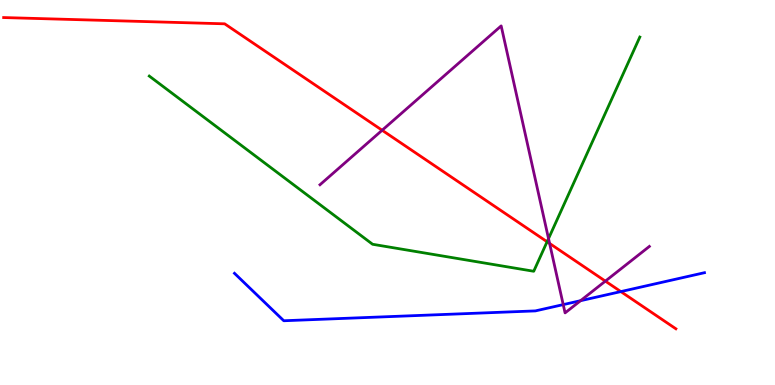[{'lines': ['blue', 'red'], 'intersections': [{'x': 8.01, 'y': 2.43}]}, {'lines': ['green', 'red'], 'intersections': [{'x': 7.06, 'y': 3.72}]}, {'lines': ['purple', 'red'], 'intersections': [{'x': 4.93, 'y': 6.62}, {'x': 7.09, 'y': 3.68}, {'x': 7.81, 'y': 2.7}]}, {'lines': ['blue', 'green'], 'intersections': []}, {'lines': ['blue', 'purple'], 'intersections': [{'x': 7.27, 'y': 2.09}, {'x': 7.49, 'y': 2.19}]}, {'lines': ['green', 'purple'], 'intersections': [{'x': 7.08, 'y': 3.8}]}]